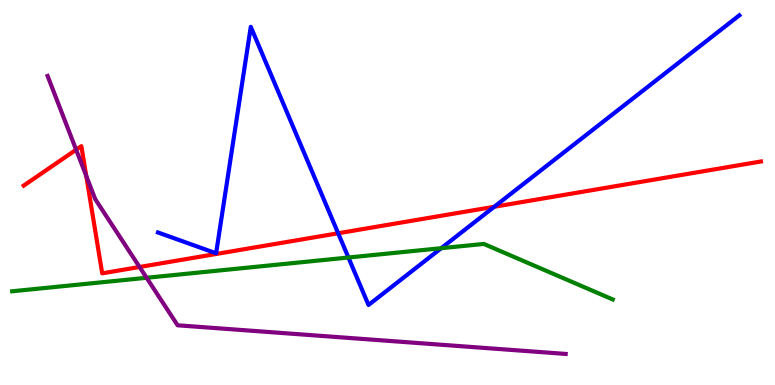[{'lines': ['blue', 'red'], 'intersections': [{'x': 4.36, 'y': 3.94}, {'x': 6.38, 'y': 4.63}]}, {'lines': ['green', 'red'], 'intersections': []}, {'lines': ['purple', 'red'], 'intersections': [{'x': 0.982, 'y': 6.11}, {'x': 1.11, 'y': 5.43}, {'x': 1.8, 'y': 3.07}]}, {'lines': ['blue', 'green'], 'intersections': [{'x': 4.5, 'y': 3.31}, {'x': 5.69, 'y': 3.55}]}, {'lines': ['blue', 'purple'], 'intersections': []}, {'lines': ['green', 'purple'], 'intersections': [{'x': 1.89, 'y': 2.78}]}]